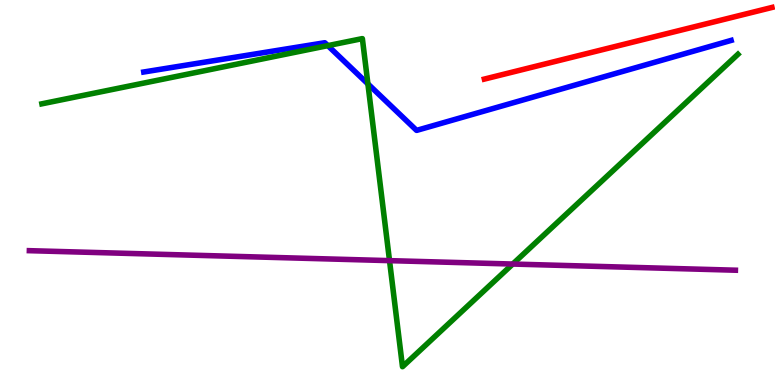[{'lines': ['blue', 'red'], 'intersections': []}, {'lines': ['green', 'red'], 'intersections': []}, {'lines': ['purple', 'red'], 'intersections': []}, {'lines': ['blue', 'green'], 'intersections': [{'x': 4.23, 'y': 8.81}, {'x': 4.75, 'y': 7.82}]}, {'lines': ['blue', 'purple'], 'intersections': []}, {'lines': ['green', 'purple'], 'intersections': [{'x': 5.03, 'y': 3.23}, {'x': 6.62, 'y': 3.14}]}]